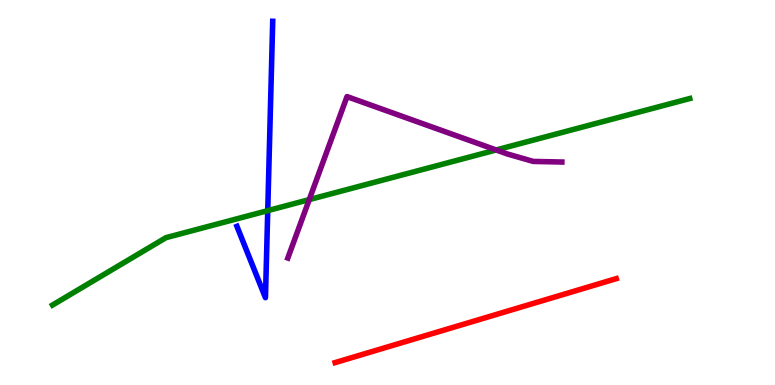[{'lines': ['blue', 'red'], 'intersections': []}, {'lines': ['green', 'red'], 'intersections': []}, {'lines': ['purple', 'red'], 'intersections': []}, {'lines': ['blue', 'green'], 'intersections': [{'x': 3.45, 'y': 4.53}]}, {'lines': ['blue', 'purple'], 'intersections': []}, {'lines': ['green', 'purple'], 'intersections': [{'x': 3.99, 'y': 4.82}, {'x': 6.4, 'y': 6.1}]}]